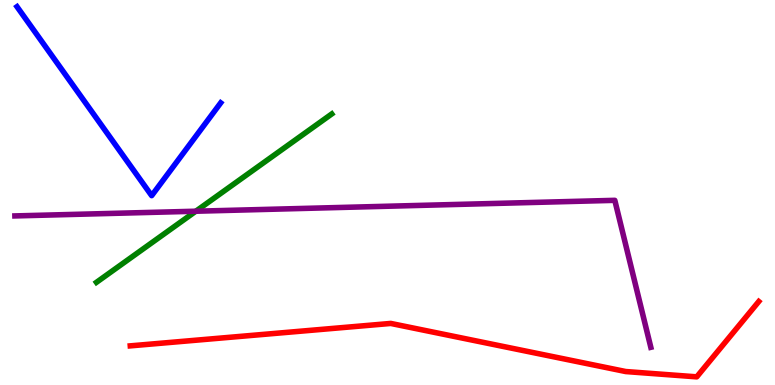[{'lines': ['blue', 'red'], 'intersections': []}, {'lines': ['green', 'red'], 'intersections': []}, {'lines': ['purple', 'red'], 'intersections': []}, {'lines': ['blue', 'green'], 'intersections': []}, {'lines': ['blue', 'purple'], 'intersections': []}, {'lines': ['green', 'purple'], 'intersections': [{'x': 2.53, 'y': 4.51}]}]